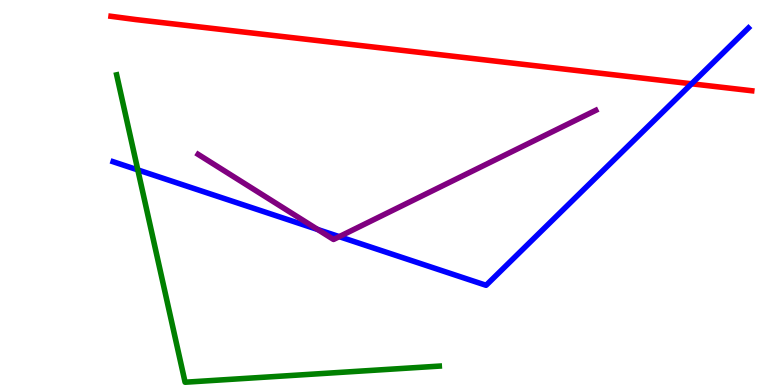[{'lines': ['blue', 'red'], 'intersections': [{'x': 8.92, 'y': 7.82}]}, {'lines': ['green', 'red'], 'intersections': []}, {'lines': ['purple', 'red'], 'intersections': []}, {'lines': ['blue', 'green'], 'intersections': [{'x': 1.78, 'y': 5.59}]}, {'lines': ['blue', 'purple'], 'intersections': [{'x': 4.1, 'y': 4.04}, {'x': 4.38, 'y': 3.85}]}, {'lines': ['green', 'purple'], 'intersections': []}]